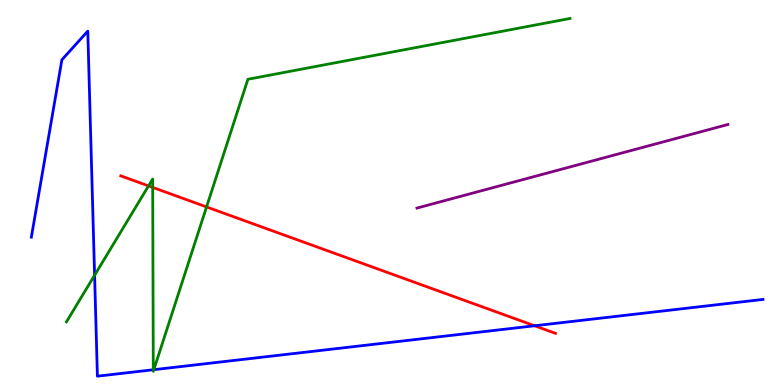[{'lines': ['blue', 'red'], 'intersections': [{'x': 6.9, 'y': 1.54}]}, {'lines': ['green', 'red'], 'intersections': [{'x': 1.92, 'y': 5.17}, {'x': 1.97, 'y': 5.13}, {'x': 2.67, 'y': 4.63}]}, {'lines': ['purple', 'red'], 'intersections': []}, {'lines': ['blue', 'green'], 'intersections': [{'x': 1.22, 'y': 2.85}, {'x': 1.98, 'y': 0.396}, {'x': 1.98, 'y': 0.398}]}, {'lines': ['blue', 'purple'], 'intersections': []}, {'lines': ['green', 'purple'], 'intersections': []}]